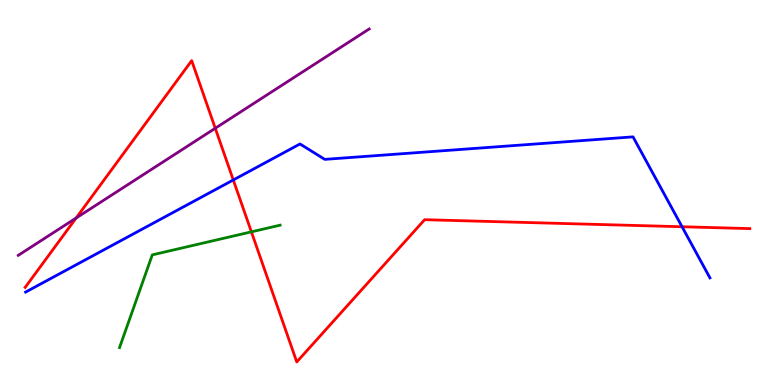[{'lines': ['blue', 'red'], 'intersections': [{'x': 3.01, 'y': 5.33}, {'x': 8.8, 'y': 4.11}]}, {'lines': ['green', 'red'], 'intersections': [{'x': 3.24, 'y': 3.98}]}, {'lines': ['purple', 'red'], 'intersections': [{'x': 0.982, 'y': 4.34}, {'x': 2.78, 'y': 6.67}]}, {'lines': ['blue', 'green'], 'intersections': []}, {'lines': ['blue', 'purple'], 'intersections': []}, {'lines': ['green', 'purple'], 'intersections': []}]